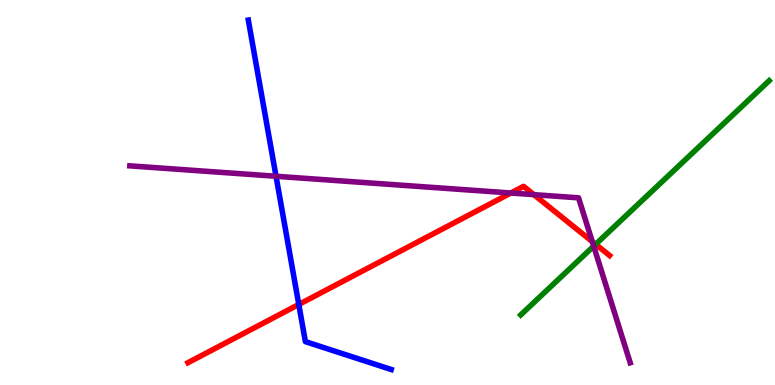[{'lines': ['blue', 'red'], 'intersections': [{'x': 3.86, 'y': 2.09}]}, {'lines': ['green', 'red'], 'intersections': [{'x': 7.69, 'y': 3.65}]}, {'lines': ['purple', 'red'], 'intersections': [{'x': 6.59, 'y': 4.99}, {'x': 6.89, 'y': 4.94}, {'x': 7.64, 'y': 3.73}]}, {'lines': ['blue', 'green'], 'intersections': []}, {'lines': ['blue', 'purple'], 'intersections': [{'x': 3.56, 'y': 5.42}]}, {'lines': ['green', 'purple'], 'intersections': [{'x': 7.66, 'y': 3.61}]}]